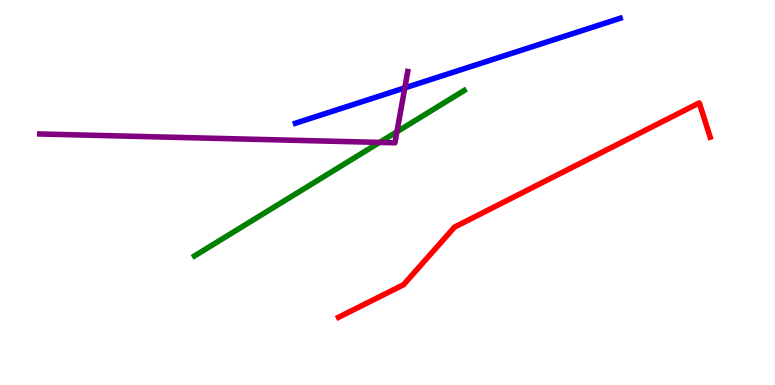[{'lines': ['blue', 'red'], 'intersections': []}, {'lines': ['green', 'red'], 'intersections': []}, {'lines': ['purple', 'red'], 'intersections': []}, {'lines': ['blue', 'green'], 'intersections': []}, {'lines': ['blue', 'purple'], 'intersections': [{'x': 5.22, 'y': 7.72}]}, {'lines': ['green', 'purple'], 'intersections': [{'x': 4.9, 'y': 6.3}, {'x': 5.12, 'y': 6.58}]}]